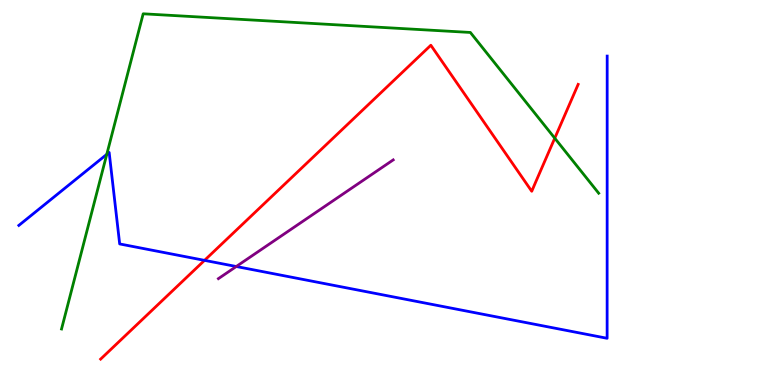[{'lines': ['blue', 'red'], 'intersections': [{'x': 2.64, 'y': 3.24}]}, {'lines': ['green', 'red'], 'intersections': [{'x': 7.16, 'y': 6.41}]}, {'lines': ['purple', 'red'], 'intersections': []}, {'lines': ['blue', 'green'], 'intersections': [{'x': 1.38, 'y': 5.99}]}, {'lines': ['blue', 'purple'], 'intersections': [{'x': 3.05, 'y': 3.08}]}, {'lines': ['green', 'purple'], 'intersections': []}]